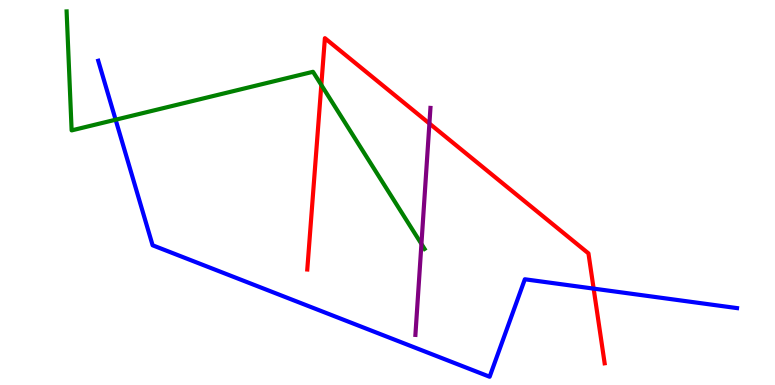[{'lines': ['blue', 'red'], 'intersections': [{'x': 7.66, 'y': 2.5}]}, {'lines': ['green', 'red'], 'intersections': [{'x': 4.15, 'y': 7.79}]}, {'lines': ['purple', 'red'], 'intersections': [{'x': 5.54, 'y': 6.79}]}, {'lines': ['blue', 'green'], 'intersections': [{'x': 1.49, 'y': 6.89}]}, {'lines': ['blue', 'purple'], 'intersections': []}, {'lines': ['green', 'purple'], 'intersections': [{'x': 5.44, 'y': 3.66}]}]